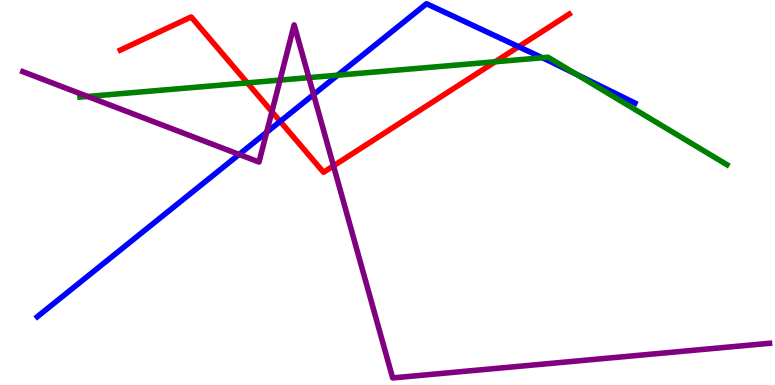[{'lines': ['blue', 'red'], 'intersections': [{'x': 3.62, 'y': 6.85}, {'x': 6.69, 'y': 8.79}]}, {'lines': ['green', 'red'], 'intersections': [{'x': 3.19, 'y': 7.85}, {'x': 6.39, 'y': 8.4}]}, {'lines': ['purple', 'red'], 'intersections': [{'x': 3.51, 'y': 7.1}, {'x': 4.3, 'y': 5.69}]}, {'lines': ['blue', 'green'], 'intersections': [{'x': 4.36, 'y': 8.05}, {'x': 7.0, 'y': 8.5}, {'x': 7.44, 'y': 8.07}]}, {'lines': ['blue', 'purple'], 'intersections': [{'x': 3.09, 'y': 5.99}, {'x': 3.44, 'y': 6.56}, {'x': 4.05, 'y': 7.54}]}, {'lines': ['green', 'purple'], 'intersections': [{'x': 1.13, 'y': 7.49}, {'x': 3.61, 'y': 7.92}, {'x': 3.99, 'y': 7.98}]}]